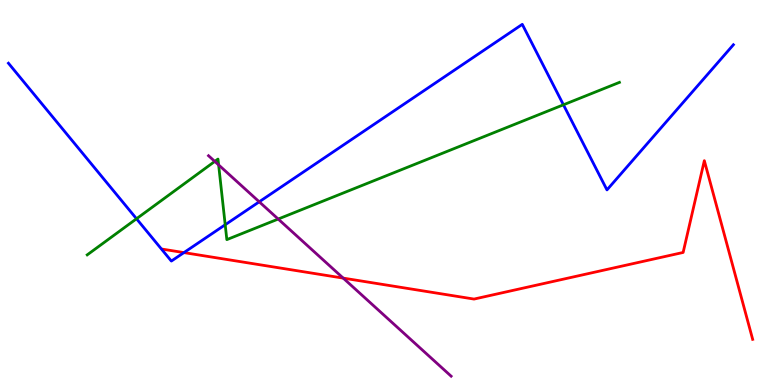[{'lines': ['blue', 'red'], 'intersections': [{'x': 2.37, 'y': 3.44}]}, {'lines': ['green', 'red'], 'intersections': []}, {'lines': ['purple', 'red'], 'intersections': [{'x': 4.43, 'y': 2.78}]}, {'lines': ['blue', 'green'], 'intersections': [{'x': 1.76, 'y': 4.32}, {'x': 2.91, 'y': 4.16}, {'x': 7.27, 'y': 7.28}]}, {'lines': ['blue', 'purple'], 'intersections': [{'x': 3.34, 'y': 4.76}]}, {'lines': ['green', 'purple'], 'intersections': [{'x': 2.77, 'y': 5.81}, {'x': 2.82, 'y': 5.72}, {'x': 3.59, 'y': 4.31}]}]